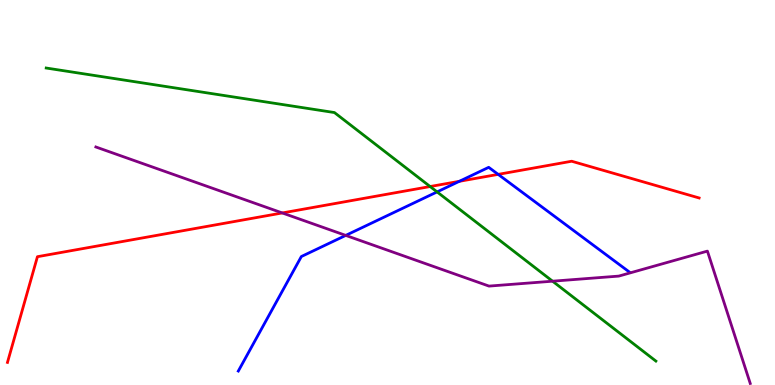[{'lines': ['blue', 'red'], 'intersections': [{'x': 5.93, 'y': 5.29}, {'x': 6.43, 'y': 5.47}]}, {'lines': ['green', 'red'], 'intersections': [{'x': 5.55, 'y': 5.16}]}, {'lines': ['purple', 'red'], 'intersections': [{'x': 3.64, 'y': 4.47}]}, {'lines': ['blue', 'green'], 'intersections': [{'x': 5.64, 'y': 5.02}]}, {'lines': ['blue', 'purple'], 'intersections': [{'x': 4.46, 'y': 3.89}]}, {'lines': ['green', 'purple'], 'intersections': [{'x': 7.13, 'y': 2.7}]}]